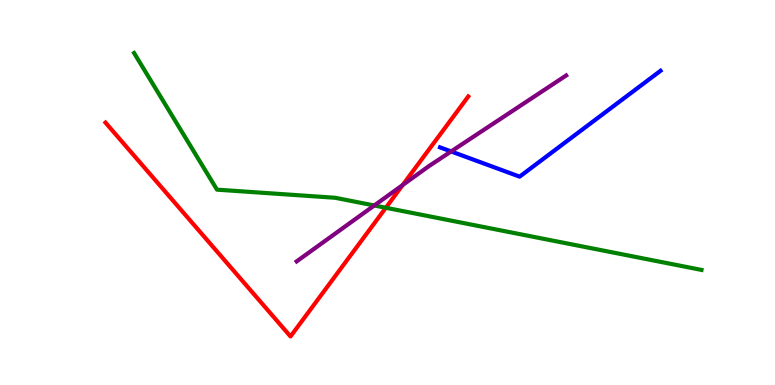[{'lines': ['blue', 'red'], 'intersections': []}, {'lines': ['green', 'red'], 'intersections': [{'x': 4.98, 'y': 4.6}]}, {'lines': ['purple', 'red'], 'intersections': [{'x': 5.2, 'y': 5.19}]}, {'lines': ['blue', 'green'], 'intersections': []}, {'lines': ['blue', 'purple'], 'intersections': [{'x': 5.82, 'y': 6.07}]}, {'lines': ['green', 'purple'], 'intersections': [{'x': 4.83, 'y': 4.66}]}]